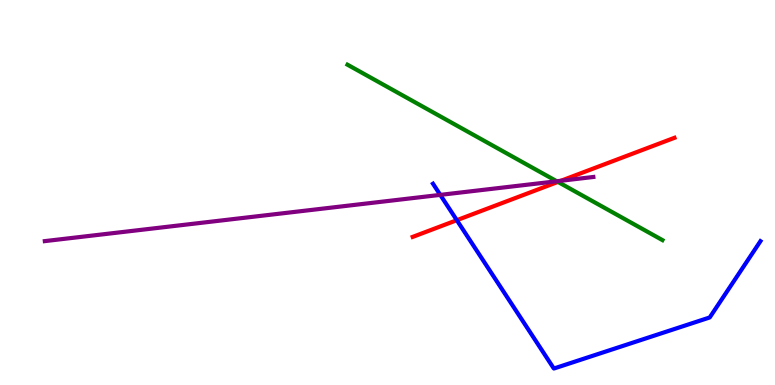[{'lines': ['blue', 'red'], 'intersections': [{'x': 5.89, 'y': 4.28}]}, {'lines': ['green', 'red'], 'intersections': [{'x': 7.2, 'y': 5.27}]}, {'lines': ['purple', 'red'], 'intersections': [{'x': 7.24, 'y': 5.3}]}, {'lines': ['blue', 'green'], 'intersections': []}, {'lines': ['blue', 'purple'], 'intersections': [{'x': 5.68, 'y': 4.94}]}, {'lines': ['green', 'purple'], 'intersections': [{'x': 7.18, 'y': 5.29}]}]